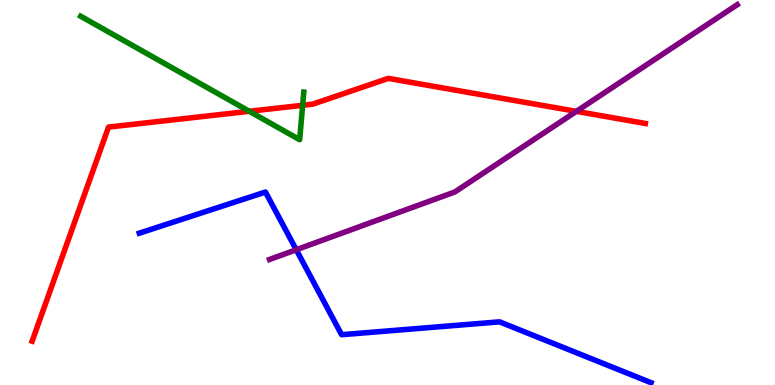[{'lines': ['blue', 'red'], 'intersections': []}, {'lines': ['green', 'red'], 'intersections': [{'x': 3.22, 'y': 7.11}, {'x': 3.91, 'y': 7.27}]}, {'lines': ['purple', 'red'], 'intersections': [{'x': 7.44, 'y': 7.11}]}, {'lines': ['blue', 'green'], 'intersections': []}, {'lines': ['blue', 'purple'], 'intersections': [{'x': 3.82, 'y': 3.51}]}, {'lines': ['green', 'purple'], 'intersections': []}]